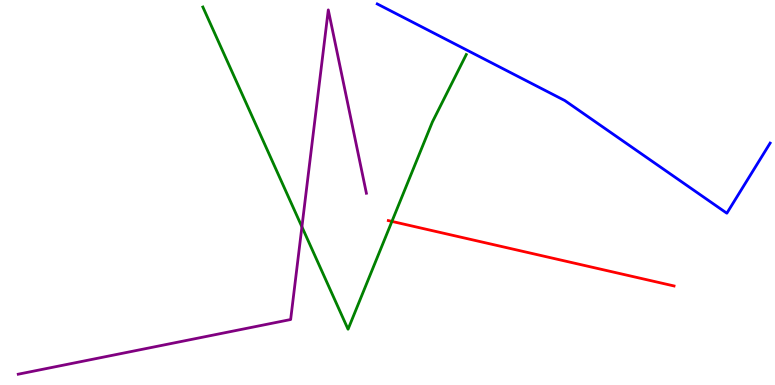[{'lines': ['blue', 'red'], 'intersections': []}, {'lines': ['green', 'red'], 'intersections': [{'x': 5.06, 'y': 4.25}]}, {'lines': ['purple', 'red'], 'intersections': []}, {'lines': ['blue', 'green'], 'intersections': []}, {'lines': ['blue', 'purple'], 'intersections': []}, {'lines': ['green', 'purple'], 'intersections': [{'x': 3.9, 'y': 4.11}]}]